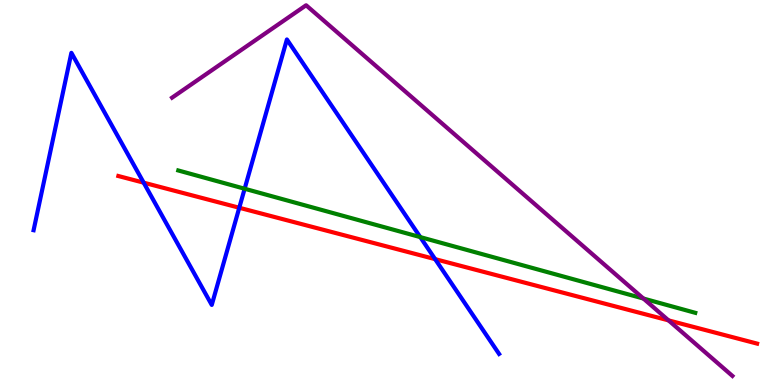[{'lines': ['blue', 'red'], 'intersections': [{'x': 1.85, 'y': 5.26}, {'x': 3.09, 'y': 4.6}, {'x': 5.61, 'y': 3.27}]}, {'lines': ['green', 'red'], 'intersections': []}, {'lines': ['purple', 'red'], 'intersections': [{'x': 8.63, 'y': 1.68}]}, {'lines': ['blue', 'green'], 'intersections': [{'x': 3.16, 'y': 5.1}, {'x': 5.42, 'y': 3.84}]}, {'lines': ['blue', 'purple'], 'intersections': []}, {'lines': ['green', 'purple'], 'intersections': [{'x': 8.3, 'y': 2.25}]}]